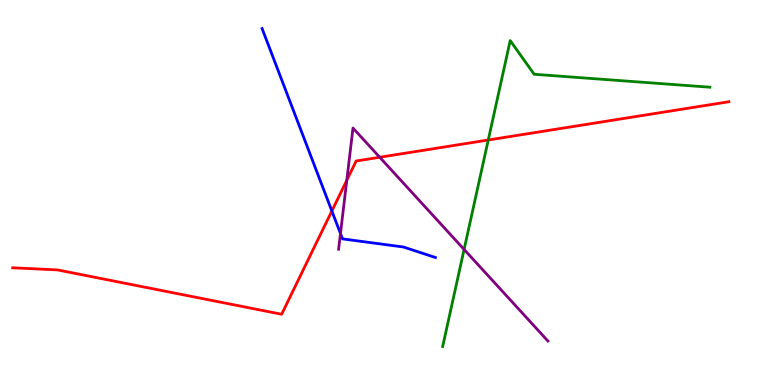[{'lines': ['blue', 'red'], 'intersections': [{'x': 4.28, 'y': 4.52}]}, {'lines': ['green', 'red'], 'intersections': [{'x': 6.3, 'y': 6.36}]}, {'lines': ['purple', 'red'], 'intersections': [{'x': 4.47, 'y': 5.32}, {'x': 4.9, 'y': 5.92}]}, {'lines': ['blue', 'green'], 'intersections': []}, {'lines': ['blue', 'purple'], 'intersections': [{'x': 4.39, 'y': 3.93}]}, {'lines': ['green', 'purple'], 'intersections': [{'x': 5.99, 'y': 3.52}]}]